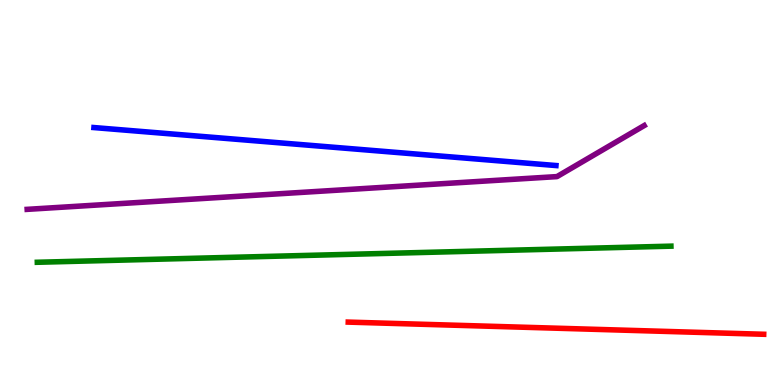[{'lines': ['blue', 'red'], 'intersections': []}, {'lines': ['green', 'red'], 'intersections': []}, {'lines': ['purple', 'red'], 'intersections': []}, {'lines': ['blue', 'green'], 'intersections': []}, {'lines': ['blue', 'purple'], 'intersections': []}, {'lines': ['green', 'purple'], 'intersections': []}]